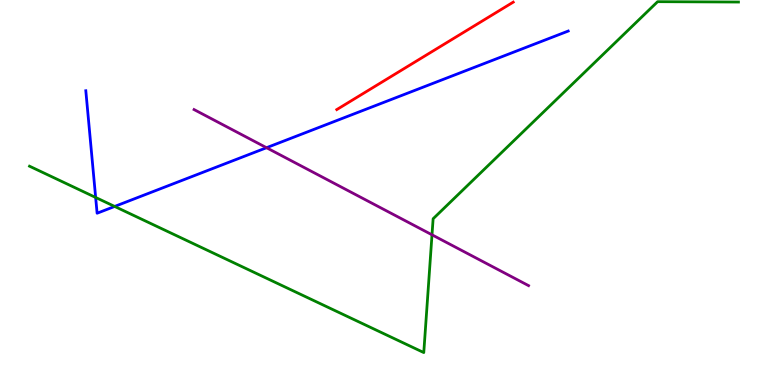[{'lines': ['blue', 'red'], 'intersections': []}, {'lines': ['green', 'red'], 'intersections': []}, {'lines': ['purple', 'red'], 'intersections': []}, {'lines': ['blue', 'green'], 'intersections': [{'x': 1.23, 'y': 4.87}, {'x': 1.48, 'y': 4.64}]}, {'lines': ['blue', 'purple'], 'intersections': [{'x': 3.44, 'y': 6.16}]}, {'lines': ['green', 'purple'], 'intersections': [{'x': 5.57, 'y': 3.9}]}]